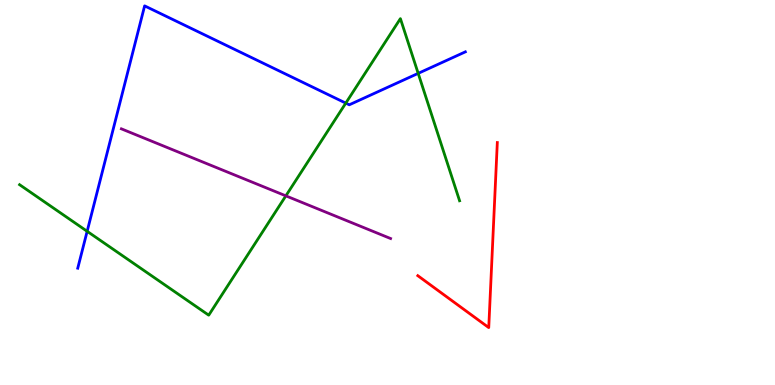[{'lines': ['blue', 'red'], 'intersections': []}, {'lines': ['green', 'red'], 'intersections': []}, {'lines': ['purple', 'red'], 'intersections': []}, {'lines': ['blue', 'green'], 'intersections': [{'x': 1.12, 'y': 3.99}, {'x': 4.46, 'y': 7.32}, {'x': 5.4, 'y': 8.09}]}, {'lines': ['blue', 'purple'], 'intersections': []}, {'lines': ['green', 'purple'], 'intersections': [{'x': 3.69, 'y': 4.91}]}]